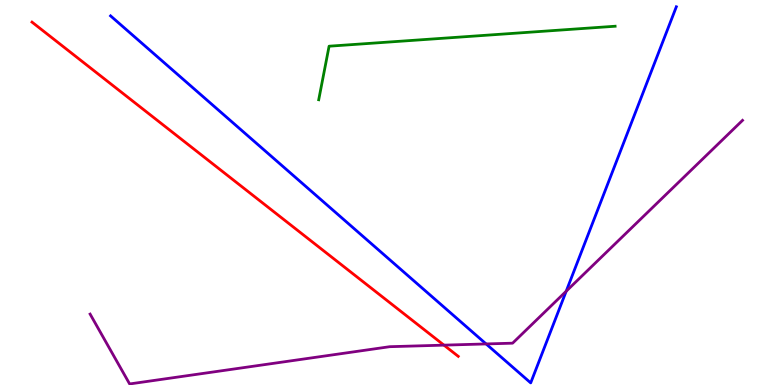[{'lines': ['blue', 'red'], 'intersections': []}, {'lines': ['green', 'red'], 'intersections': []}, {'lines': ['purple', 'red'], 'intersections': [{'x': 5.73, 'y': 1.04}]}, {'lines': ['blue', 'green'], 'intersections': []}, {'lines': ['blue', 'purple'], 'intersections': [{'x': 6.27, 'y': 1.07}, {'x': 7.31, 'y': 2.44}]}, {'lines': ['green', 'purple'], 'intersections': []}]